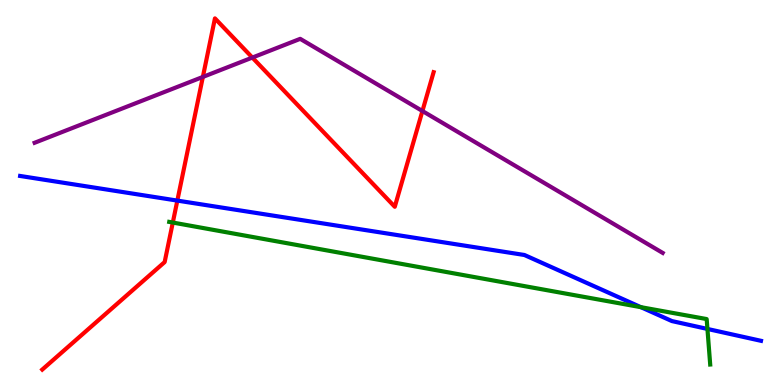[{'lines': ['blue', 'red'], 'intersections': [{'x': 2.29, 'y': 4.79}]}, {'lines': ['green', 'red'], 'intersections': [{'x': 2.23, 'y': 4.22}]}, {'lines': ['purple', 'red'], 'intersections': [{'x': 2.62, 'y': 8.0}, {'x': 3.26, 'y': 8.5}, {'x': 5.45, 'y': 7.12}]}, {'lines': ['blue', 'green'], 'intersections': [{'x': 8.27, 'y': 2.02}, {'x': 9.13, 'y': 1.46}]}, {'lines': ['blue', 'purple'], 'intersections': []}, {'lines': ['green', 'purple'], 'intersections': []}]